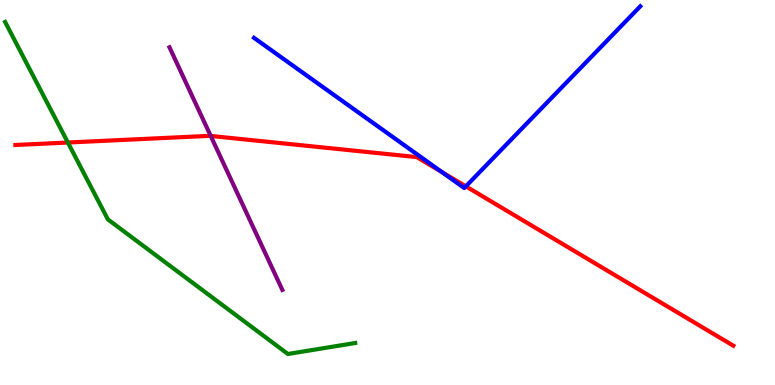[{'lines': ['blue', 'red'], 'intersections': [{'x': 5.7, 'y': 5.53}, {'x': 6.01, 'y': 5.16}]}, {'lines': ['green', 'red'], 'intersections': [{'x': 0.876, 'y': 6.3}]}, {'lines': ['purple', 'red'], 'intersections': [{'x': 2.72, 'y': 6.47}]}, {'lines': ['blue', 'green'], 'intersections': []}, {'lines': ['blue', 'purple'], 'intersections': []}, {'lines': ['green', 'purple'], 'intersections': []}]